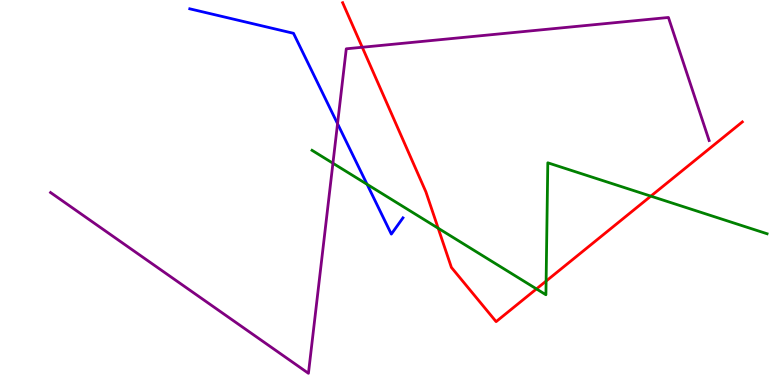[{'lines': ['blue', 'red'], 'intersections': []}, {'lines': ['green', 'red'], 'intersections': [{'x': 5.65, 'y': 4.07}, {'x': 6.92, 'y': 2.5}, {'x': 7.05, 'y': 2.7}, {'x': 8.4, 'y': 4.91}]}, {'lines': ['purple', 'red'], 'intersections': [{'x': 4.67, 'y': 8.77}]}, {'lines': ['blue', 'green'], 'intersections': [{'x': 4.74, 'y': 5.21}]}, {'lines': ['blue', 'purple'], 'intersections': [{'x': 4.36, 'y': 6.79}]}, {'lines': ['green', 'purple'], 'intersections': [{'x': 4.3, 'y': 5.76}]}]